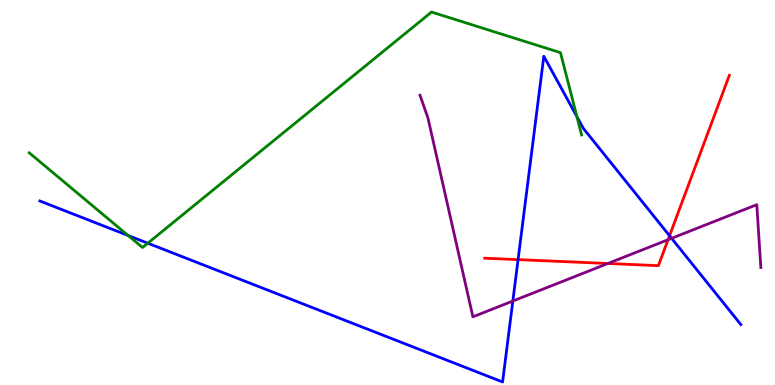[{'lines': ['blue', 'red'], 'intersections': [{'x': 6.68, 'y': 3.26}, {'x': 8.64, 'y': 3.88}]}, {'lines': ['green', 'red'], 'intersections': []}, {'lines': ['purple', 'red'], 'intersections': [{'x': 7.84, 'y': 3.16}, {'x': 8.62, 'y': 3.77}]}, {'lines': ['blue', 'green'], 'intersections': [{'x': 1.65, 'y': 3.88}, {'x': 1.91, 'y': 3.68}, {'x': 7.44, 'y': 6.97}]}, {'lines': ['blue', 'purple'], 'intersections': [{'x': 6.62, 'y': 2.18}, {'x': 8.67, 'y': 3.81}]}, {'lines': ['green', 'purple'], 'intersections': []}]